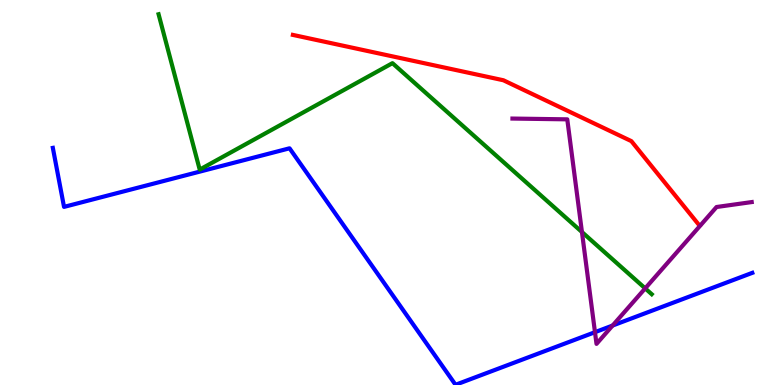[{'lines': ['blue', 'red'], 'intersections': []}, {'lines': ['green', 'red'], 'intersections': []}, {'lines': ['purple', 'red'], 'intersections': []}, {'lines': ['blue', 'green'], 'intersections': []}, {'lines': ['blue', 'purple'], 'intersections': [{'x': 7.68, 'y': 1.37}, {'x': 7.9, 'y': 1.54}]}, {'lines': ['green', 'purple'], 'intersections': [{'x': 7.51, 'y': 3.97}, {'x': 8.33, 'y': 2.51}]}]